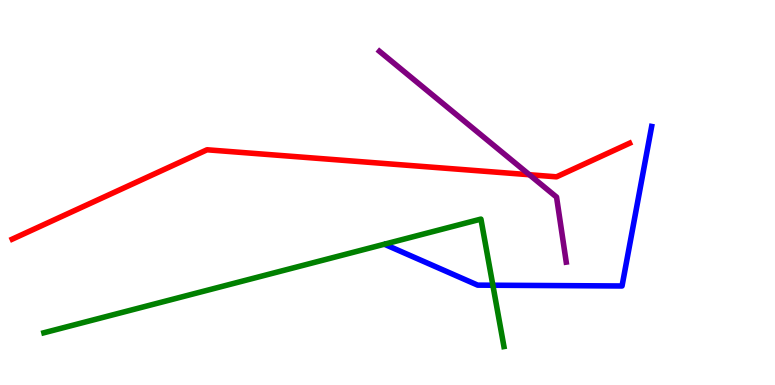[{'lines': ['blue', 'red'], 'intersections': []}, {'lines': ['green', 'red'], 'intersections': []}, {'lines': ['purple', 'red'], 'intersections': [{'x': 6.83, 'y': 5.46}]}, {'lines': ['blue', 'green'], 'intersections': [{'x': 6.36, 'y': 2.59}]}, {'lines': ['blue', 'purple'], 'intersections': []}, {'lines': ['green', 'purple'], 'intersections': []}]